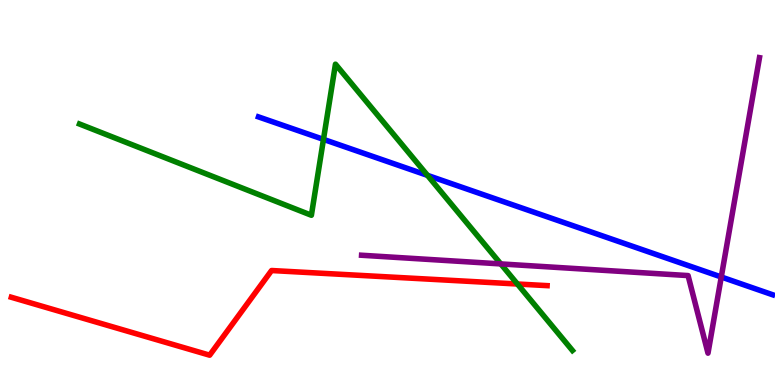[{'lines': ['blue', 'red'], 'intersections': []}, {'lines': ['green', 'red'], 'intersections': [{'x': 6.68, 'y': 2.62}]}, {'lines': ['purple', 'red'], 'intersections': []}, {'lines': ['blue', 'green'], 'intersections': [{'x': 4.17, 'y': 6.38}, {'x': 5.52, 'y': 5.45}]}, {'lines': ['blue', 'purple'], 'intersections': [{'x': 9.31, 'y': 2.81}]}, {'lines': ['green', 'purple'], 'intersections': [{'x': 6.46, 'y': 3.15}]}]